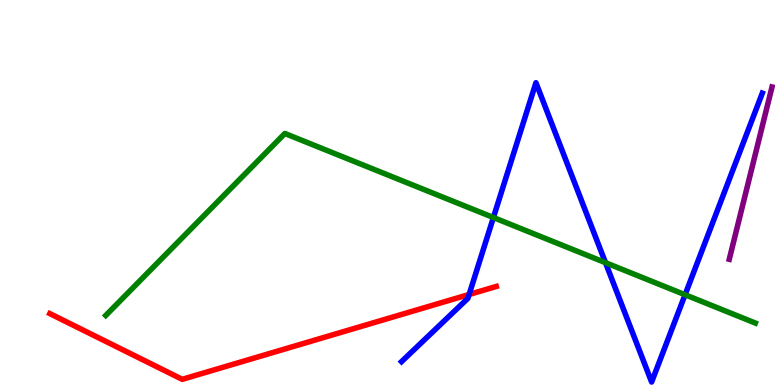[{'lines': ['blue', 'red'], 'intersections': [{'x': 6.05, 'y': 2.35}]}, {'lines': ['green', 'red'], 'intersections': []}, {'lines': ['purple', 'red'], 'intersections': []}, {'lines': ['blue', 'green'], 'intersections': [{'x': 6.37, 'y': 4.35}, {'x': 7.81, 'y': 3.18}, {'x': 8.84, 'y': 2.34}]}, {'lines': ['blue', 'purple'], 'intersections': []}, {'lines': ['green', 'purple'], 'intersections': []}]